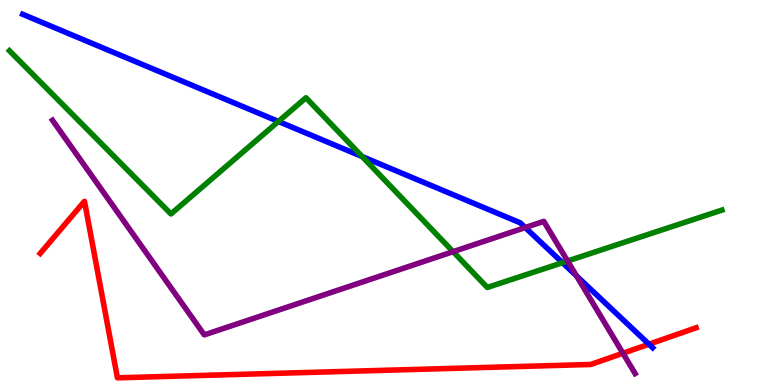[{'lines': ['blue', 'red'], 'intersections': [{'x': 8.37, 'y': 1.06}]}, {'lines': ['green', 'red'], 'intersections': []}, {'lines': ['purple', 'red'], 'intersections': [{'x': 8.04, 'y': 0.825}]}, {'lines': ['blue', 'green'], 'intersections': [{'x': 3.59, 'y': 6.85}, {'x': 4.67, 'y': 5.93}, {'x': 7.26, 'y': 3.18}]}, {'lines': ['blue', 'purple'], 'intersections': [{'x': 6.78, 'y': 4.09}, {'x': 7.44, 'y': 2.83}]}, {'lines': ['green', 'purple'], 'intersections': [{'x': 5.85, 'y': 3.46}, {'x': 7.32, 'y': 3.22}]}]